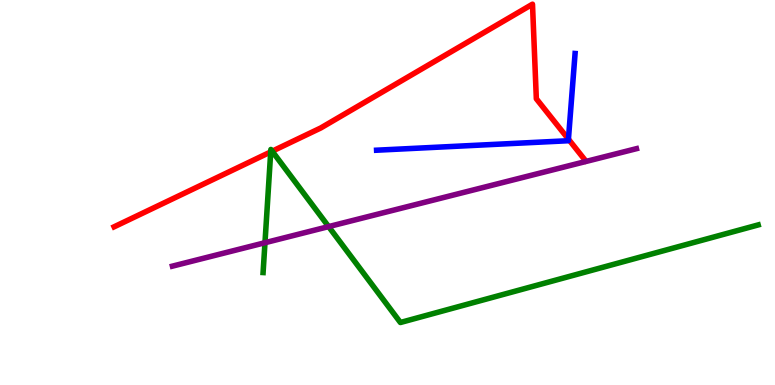[{'lines': ['blue', 'red'], 'intersections': [{'x': 7.33, 'y': 6.39}]}, {'lines': ['green', 'red'], 'intersections': [{'x': 3.49, 'y': 6.05}, {'x': 3.51, 'y': 6.07}]}, {'lines': ['purple', 'red'], 'intersections': []}, {'lines': ['blue', 'green'], 'intersections': []}, {'lines': ['blue', 'purple'], 'intersections': []}, {'lines': ['green', 'purple'], 'intersections': [{'x': 3.42, 'y': 3.7}, {'x': 4.24, 'y': 4.11}]}]